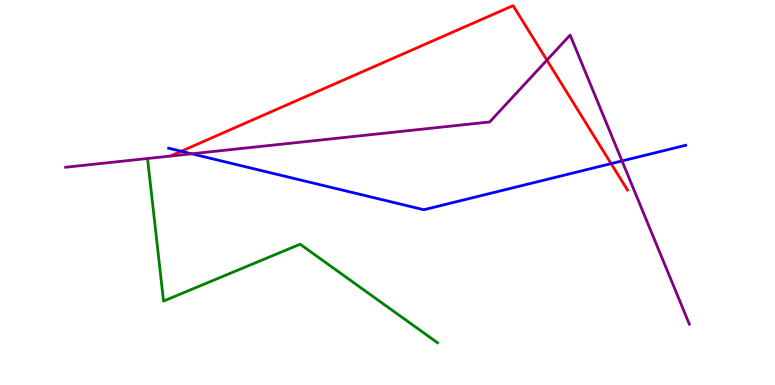[{'lines': ['blue', 'red'], 'intersections': [{'x': 2.34, 'y': 6.07}, {'x': 7.89, 'y': 5.75}]}, {'lines': ['green', 'red'], 'intersections': []}, {'lines': ['purple', 'red'], 'intersections': [{'x': 7.06, 'y': 8.44}]}, {'lines': ['blue', 'green'], 'intersections': []}, {'lines': ['blue', 'purple'], 'intersections': [{'x': 2.47, 'y': 6.01}, {'x': 8.03, 'y': 5.82}]}, {'lines': ['green', 'purple'], 'intersections': []}]